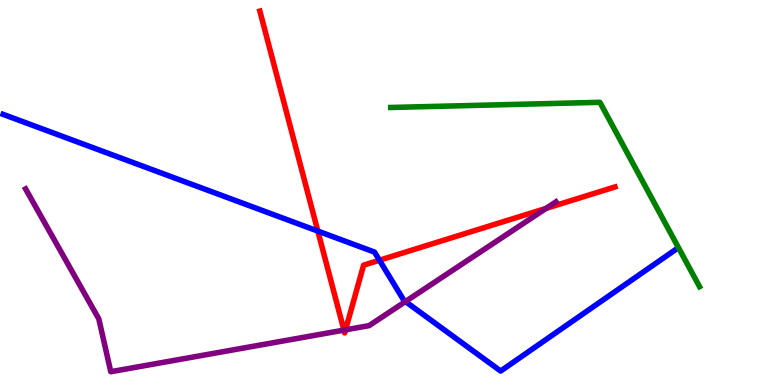[{'lines': ['blue', 'red'], 'intersections': [{'x': 4.1, 'y': 4.0}, {'x': 4.9, 'y': 3.24}]}, {'lines': ['green', 'red'], 'intersections': []}, {'lines': ['purple', 'red'], 'intersections': [{'x': 4.44, 'y': 1.43}, {'x': 4.46, 'y': 1.43}, {'x': 7.05, 'y': 4.59}]}, {'lines': ['blue', 'green'], 'intersections': []}, {'lines': ['blue', 'purple'], 'intersections': [{'x': 5.23, 'y': 2.17}]}, {'lines': ['green', 'purple'], 'intersections': []}]